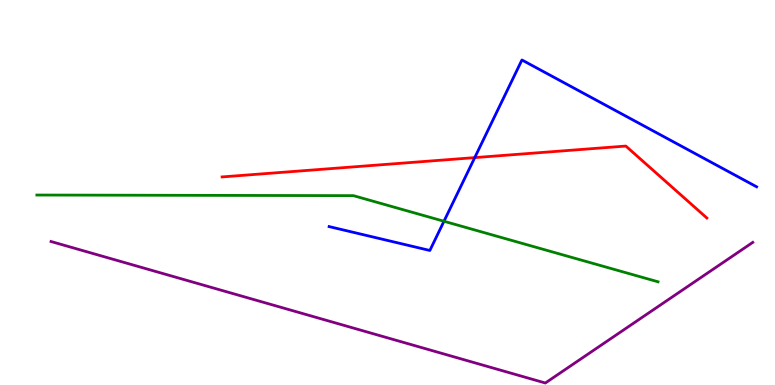[{'lines': ['blue', 'red'], 'intersections': [{'x': 6.13, 'y': 5.91}]}, {'lines': ['green', 'red'], 'intersections': []}, {'lines': ['purple', 'red'], 'intersections': []}, {'lines': ['blue', 'green'], 'intersections': [{'x': 5.73, 'y': 4.25}]}, {'lines': ['blue', 'purple'], 'intersections': []}, {'lines': ['green', 'purple'], 'intersections': []}]